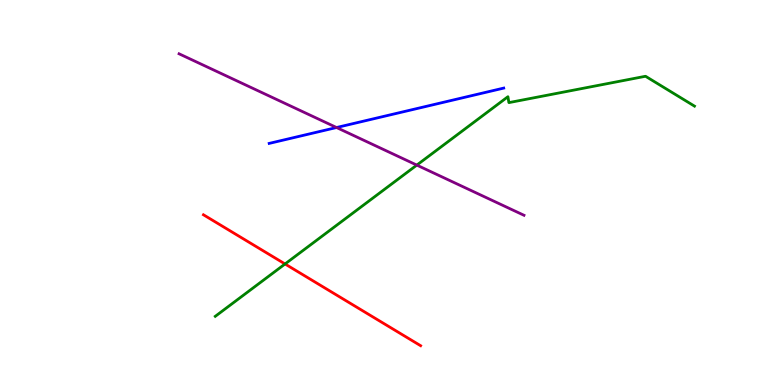[{'lines': ['blue', 'red'], 'intersections': []}, {'lines': ['green', 'red'], 'intersections': [{'x': 3.68, 'y': 3.14}]}, {'lines': ['purple', 'red'], 'intersections': []}, {'lines': ['blue', 'green'], 'intersections': []}, {'lines': ['blue', 'purple'], 'intersections': [{'x': 4.34, 'y': 6.69}]}, {'lines': ['green', 'purple'], 'intersections': [{'x': 5.38, 'y': 5.71}]}]